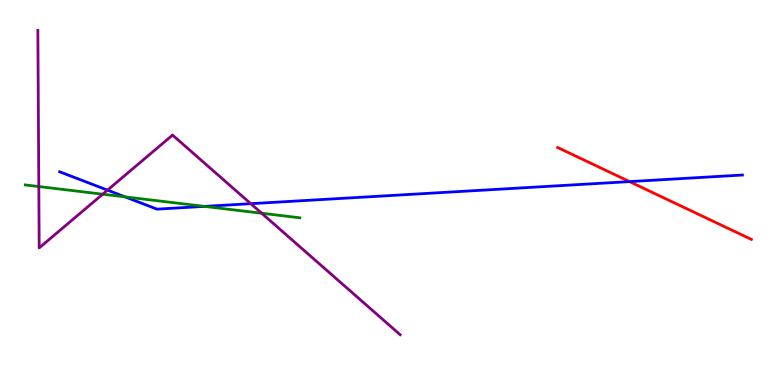[{'lines': ['blue', 'red'], 'intersections': [{'x': 8.12, 'y': 5.28}]}, {'lines': ['green', 'red'], 'intersections': []}, {'lines': ['purple', 'red'], 'intersections': []}, {'lines': ['blue', 'green'], 'intersections': [{'x': 1.61, 'y': 4.89}, {'x': 2.64, 'y': 4.64}]}, {'lines': ['blue', 'purple'], 'intersections': [{'x': 1.39, 'y': 5.06}, {'x': 3.24, 'y': 4.71}]}, {'lines': ['green', 'purple'], 'intersections': [{'x': 0.501, 'y': 5.15}, {'x': 1.32, 'y': 4.96}, {'x': 3.38, 'y': 4.46}]}]